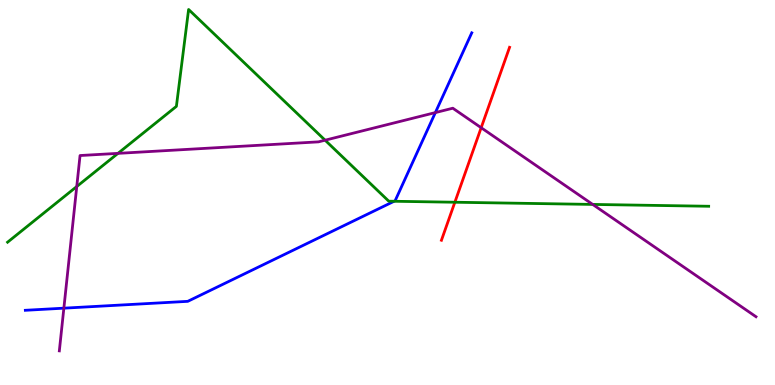[{'lines': ['blue', 'red'], 'intersections': []}, {'lines': ['green', 'red'], 'intersections': [{'x': 5.87, 'y': 4.75}]}, {'lines': ['purple', 'red'], 'intersections': [{'x': 6.21, 'y': 6.68}]}, {'lines': ['blue', 'green'], 'intersections': [{'x': 5.09, 'y': 4.77}]}, {'lines': ['blue', 'purple'], 'intersections': [{'x': 0.824, 'y': 2.0}, {'x': 5.62, 'y': 7.08}]}, {'lines': ['green', 'purple'], 'intersections': [{'x': 0.99, 'y': 5.16}, {'x': 1.52, 'y': 6.02}, {'x': 4.19, 'y': 6.36}, {'x': 7.65, 'y': 4.69}]}]